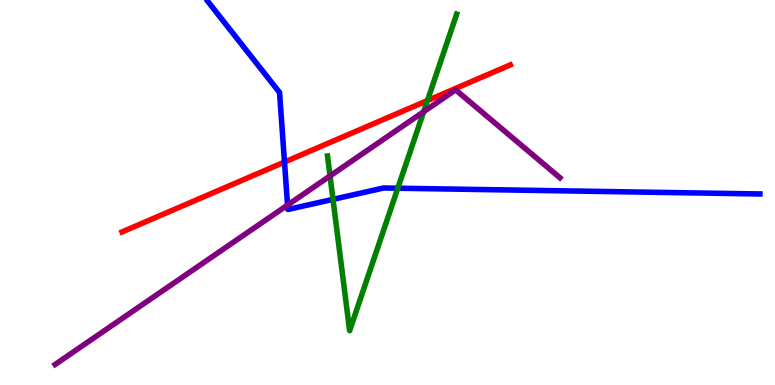[{'lines': ['blue', 'red'], 'intersections': [{'x': 3.67, 'y': 5.79}]}, {'lines': ['green', 'red'], 'intersections': [{'x': 5.52, 'y': 7.39}]}, {'lines': ['purple', 'red'], 'intersections': []}, {'lines': ['blue', 'green'], 'intersections': [{'x': 4.3, 'y': 4.82}, {'x': 5.13, 'y': 5.11}]}, {'lines': ['blue', 'purple'], 'intersections': [{'x': 3.71, 'y': 4.67}]}, {'lines': ['green', 'purple'], 'intersections': [{'x': 4.26, 'y': 5.43}, {'x': 5.47, 'y': 7.1}]}]